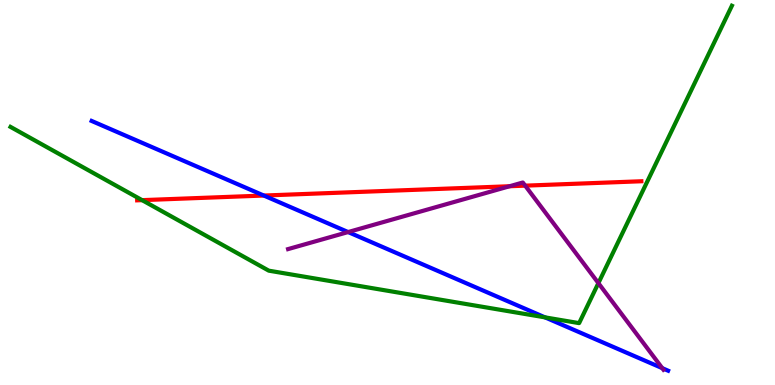[{'lines': ['blue', 'red'], 'intersections': [{'x': 3.4, 'y': 4.92}]}, {'lines': ['green', 'red'], 'intersections': [{'x': 1.83, 'y': 4.8}]}, {'lines': ['purple', 'red'], 'intersections': [{'x': 6.58, 'y': 5.16}, {'x': 6.78, 'y': 5.18}]}, {'lines': ['blue', 'green'], 'intersections': [{'x': 7.03, 'y': 1.76}]}, {'lines': ['blue', 'purple'], 'intersections': [{'x': 4.49, 'y': 3.97}, {'x': 8.55, 'y': 0.438}]}, {'lines': ['green', 'purple'], 'intersections': [{'x': 7.72, 'y': 2.65}]}]